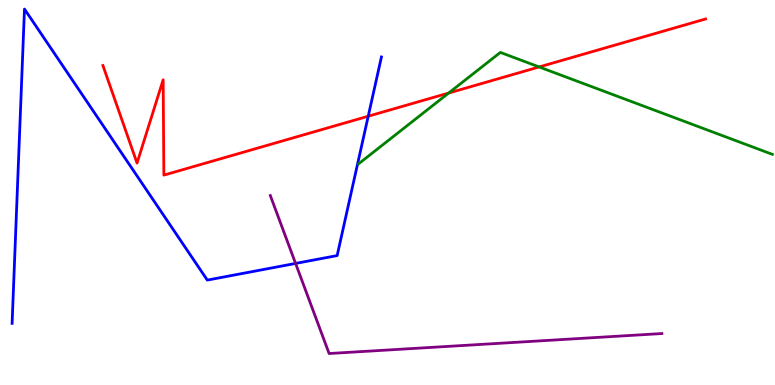[{'lines': ['blue', 'red'], 'intersections': [{'x': 4.75, 'y': 6.98}]}, {'lines': ['green', 'red'], 'intersections': [{'x': 5.79, 'y': 7.58}, {'x': 6.96, 'y': 8.26}]}, {'lines': ['purple', 'red'], 'intersections': []}, {'lines': ['blue', 'green'], 'intersections': []}, {'lines': ['blue', 'purple'], 'intersections': [{'x': 3.81, 'y': 3.16}]}, {'lines': ['green', 'purple'], 'intersections': []}]